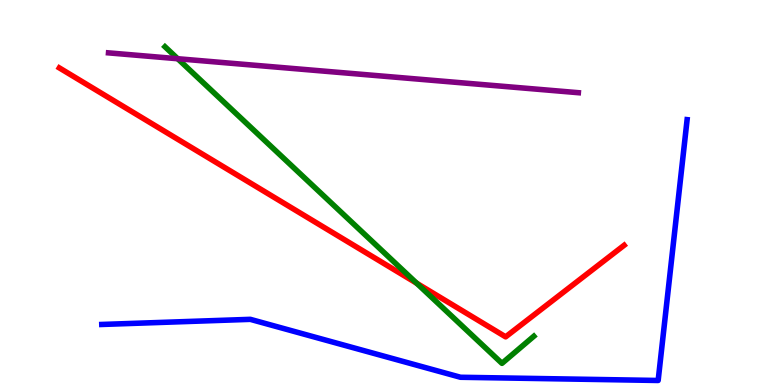[{'lines': ['blue', 'red'], 'intersections': []}, {'lines': ['green', 'red'], 'intersections': [{'x': 5.38, 'y': 2.64}]}, {'lines': ['purple', 'red'], 'intersections': []}, {'lines': ['blue', 'green'], 'intersections': []}, {'lines': ['blue', 'purple'], 'intersections': []}, {'lines': ['green', 'purple'], 'intersections': [{'x': 2.29, 'y': 8.47}]}]